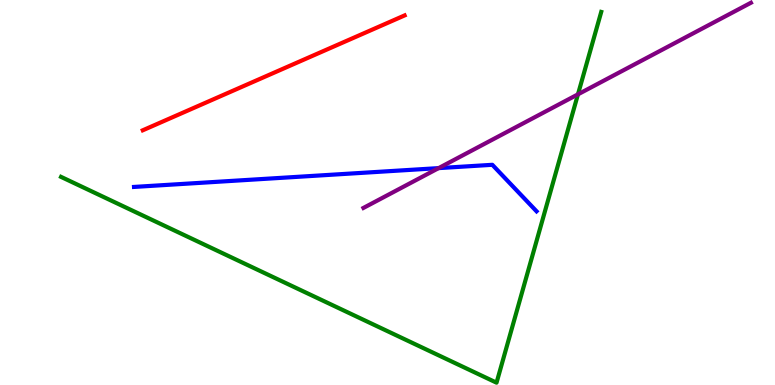[{'lines': ['blue', 'red'], 'intersections': []}, {'lines': ['green', 'red'], 'intersections': []}, {'lines': ['purple', 'red'], 'intersections': []}, {'lines': ['blue', 'green'], 'intersections': []}, {'lines': ['blue', 'purple'], 'intersections': [{'x': 5.66, 'y': 5.63}]}, {'lines': ['green', 'purple'], 'intersections': [{'x': 7.46, 'y': 7.55}]}]